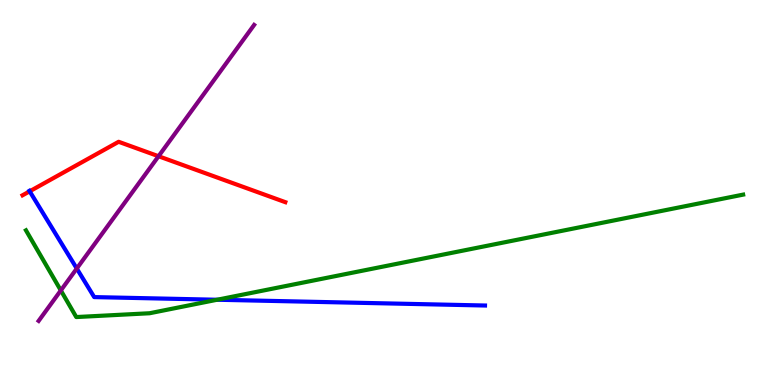[{'lines': ['blue', 'red'], 'intersections': [{'x': 0.383, 'y': 5.03}]}, {'lines': ['green', 'red'], 'intersections': []}, {'lines': ['purple', 'red'], 'intersections': [{'x': 2.05, 'y': 5.94}]}, {'lines': ['blue', 'green'], 'intersections': [{'x': 2.8, 'y': 2.21}]}, {'lines': ['blue', 'purple'], 'intersections': [{'x': 0.991, 'y': 3.03}]}, {'lines': ['green', 'purple'], 'intersections': [{'x': 0.785, 'y': 2.46}]}]